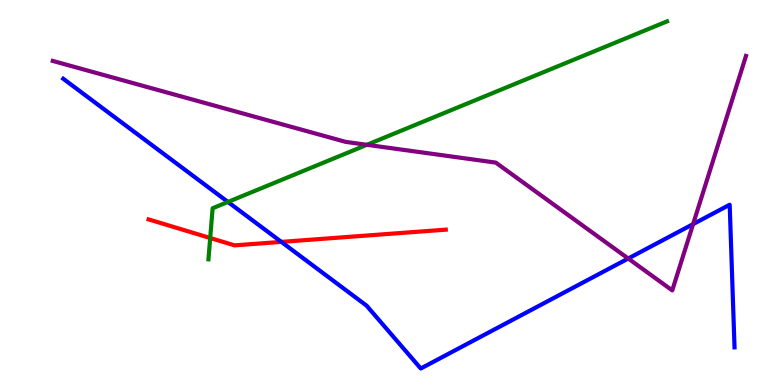[{'lines': ['blue', 'red'], 'intersections': [{'x': 3.63, 'y': 3.72}]}, {'lines': ['green', 'red'], 'intersections': [{'x': 2.71, 'y': 3.82}]}, {'lines': ['purple', 'red'], 'intersections': []}, {'lines': ['blue', 'green'], 'intersections': [{'x': 2.94, 'y': 4.75}]}, {'lines': ['blue', 'purple'], 'intersections': [{'x': 8.11, 'y': 3.29}, {'x': 8.94, 'y': 4.18}]}, {'lines': ['green', 'purple'], 'intersections': [{'x': 4.73, 'y': 6.24}]}]